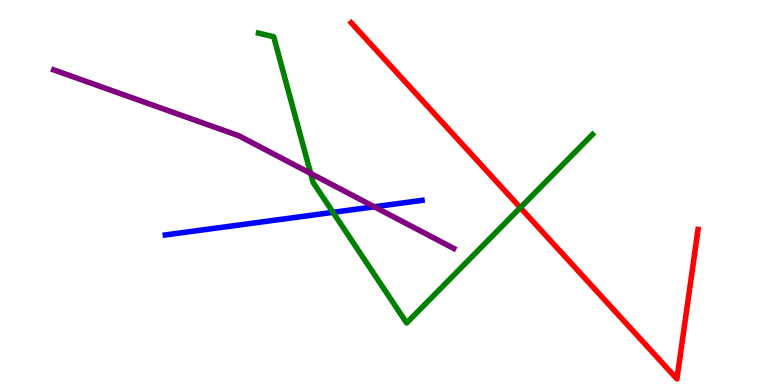[{'lines': ['blue', 'red'], 'intersections': []}, {'lines': ['green', 'red'], 'intersections': [{'x': 6.71, 'y': 4.61}]}, {'lines': ['purple', 'red'], 'intersections': []}, {'lines': ['blue', 'green'], 'intersections': [{'x': 4.3, 'y': 4.48}]}, {'lines': ['blue', 'purple'], 'intersections': [{'x': 4.83, 'y': 4.63}]}, {'lines': ['green', 'purple'], 'intersections': [{'x': 4.01, 'y': 5.5}]}]